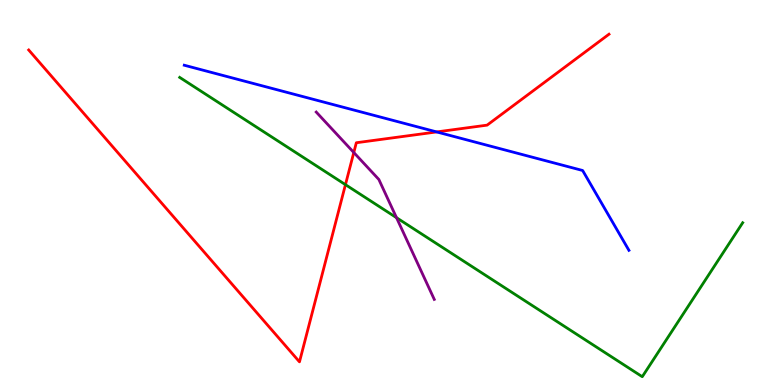[{'lines': ['blue', 'red'], 'intersections': [{'x': 5.63, 'y': 6.57}]}, {'lines': ['green', 'red'], 'intersections': [{'x': 4.46, 'y': 5.2}]}, {'lines': ['purple', 'red'], 'intersections': [{'x': 4.57, 'y': 6.04}]}, {'lines': ['blue', 'green'], 'intersections': []}, {'lines': ['blue', 'purple'], 'intersections': []}, {'lines': ['green', 'purple'], 'intersections': [{'x': 5.12, 'y': 4.35}]}]